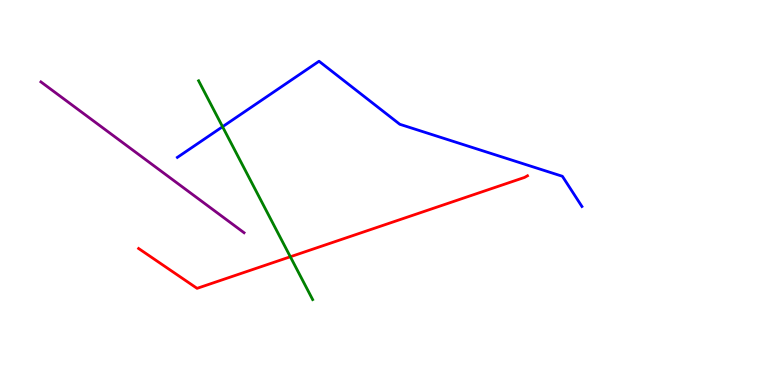[{'lines': ['blue', 'red'], 'intersections': []}, {'lines': ['green', 'red'], 'intersections': [{'x': 3.75, 'y': 3.33}]}, {'lines': ['purple', 'red'], 'intersections': []}, {'lines': ['blue', 'green'], 'intersections': [{'x': 2.87, 'y': 6.71}]}, {'lines': ['blue', 'purple'], 'intersections': []}, {'lines': ['green', 'purple'], 'intersections': []}]